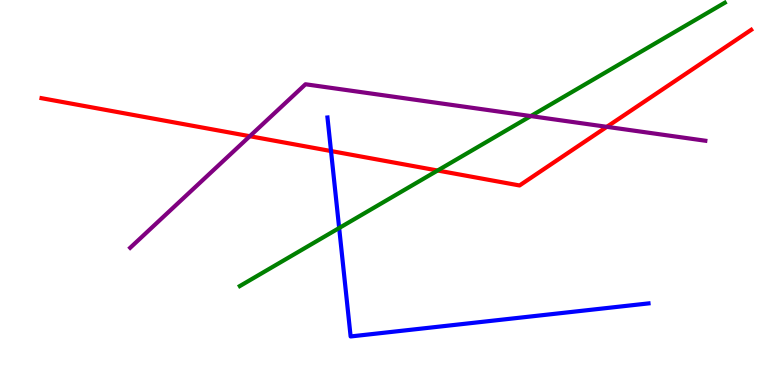[{'lines': ['blue', 'red'], 'intersections': [{'x': 4.27, 'y': 6.08}]}, {'lines': ['green', 'red'], 'intersections': [{'x': 5.65, 'y': 5.57}]}, {'lines': ['purple', 'red'], 'intersections': [{'x': 3.22, 'y': 6.46}, {'x': 7.83, 'y': 6.71}]}, {'lines': ['blue', 'green'], 'intersections': [{'x': 4.38, 'y': 4.08}]}, {'lines': ['blue', 'purple'], 'intersections': []}, {'lines': ['green', 'purple'], 'intersections': [{'x': 6.85, 'y': 6.98}]}]